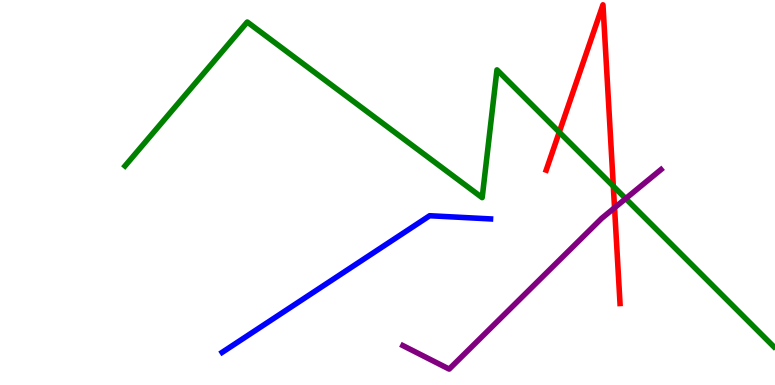[{'lines': ['blue', 'red'], 'intersections': []}, {'lines': ['green', 'red'], 'intersections': [{'x': 7.22, 'y': 6.57}, {'x': 7.91, 'y': 5.16}]}, {'lines': ['purple', 'red'], 'intersections': [{'x': 7.93, 'y': 4.6}]}, {'lines': ['blue', 'green'], 'intersections': []}, {'lines': ['blue', 'purple'], 'intersections': []}, {'lines': ['green', 'purple'], 'intersections': [{'x': 8.07, 'y': 4.84}]}]